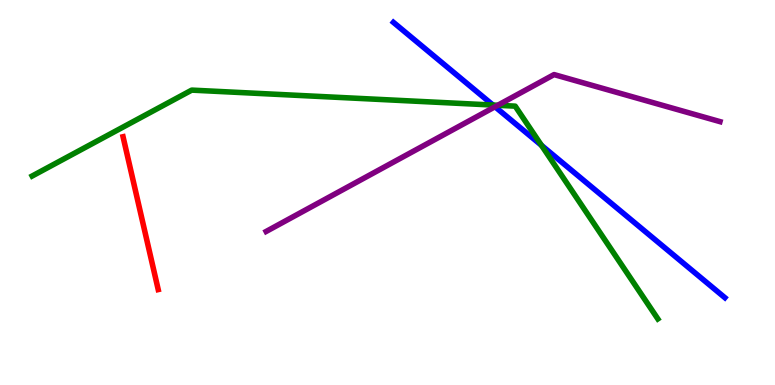[{'lines': ['blue', 'red'], 'intersections': []}, {'lines': ['green', 'red'], 'intersections': []}, {'lines': ['purple', 'red'], 'intersections': []}, {'lines': ['blue', 'green'], 'intersections': [{'x': 6.36, 'y': 7.27}, {'x': 6.99, 'y': 6.23}]}, {'lines': ['blue', 'purple'], 'intersections': [{'x': 6.39, 'y': 7.23}]}, {'lines': ['green', 'purple'], 'intersections': [{'x': 6.42, 'y': 7.27}]}]